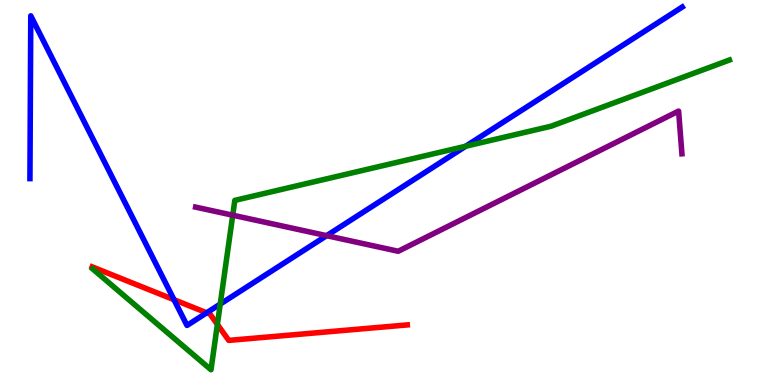[{'lines': ['blue', 'red'], 'intersections': [{'x': 2.25, 'y': 2.22}, {'x': 2.67, 'y': 1.88}]}, {'lines': ['green', 'red'], 'intersections': [{'x': 2.8, 'y': 1.57}]}, {'lines': ['purple', 'red'], 'intersections': []}, {'lines': ['blue', 'green'], 'intersections': [{'x': 2.84, 'y': 2.1}, {'x': 6.01, 'y': 6.2}]}, {'lines': ['blue', 'purple'], 'intersections': [{'x': 4.21, 'y': 3.88}]}, {'lines': ['green', 'purple'], 'intersections': [{'x': 3.0, 'y': 4.41}]}]